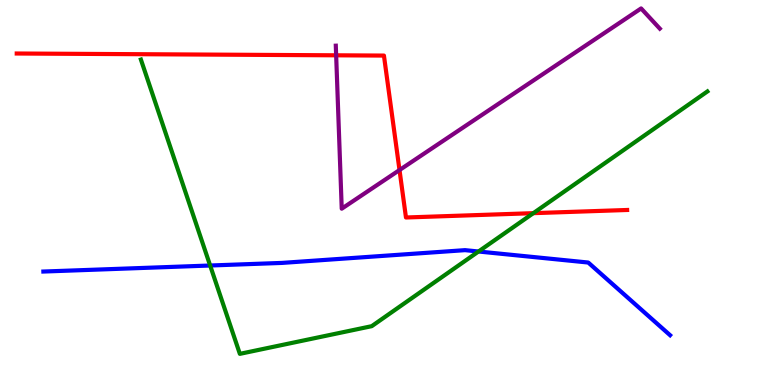[{'lines': ['blue', 'red'], 'intersections': []}, {'lines': ['green', 'red'], 'intersections': [{'x': 6.88, 'y': 4.46}]}, {'lines': ['purple', 'red'], 'intersections': [{'x': 4.34, 'y': 8.56}, {'x': 5.15, 'y': 5.58}]}, {'lines': ['blue', 'green'], 'intersections': [{'x': 2.71, 'y': 3.1}, {'x': 6.17, 'y': 3.47}]}, {'lines': ['blue', 'purple'], 'intersections': []}, {'lines': ['green', 'purple'], 'intersections': []}]